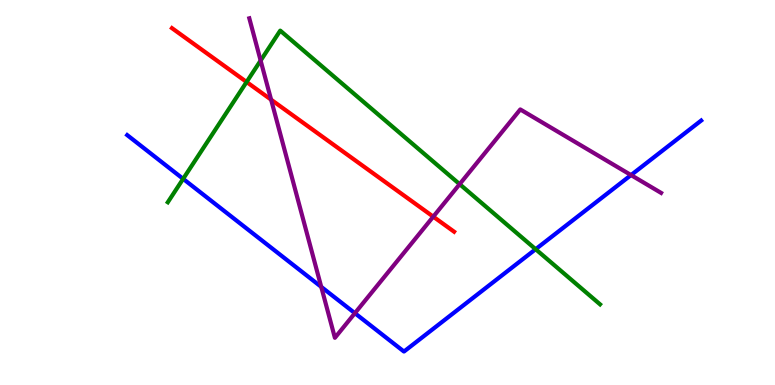[{'lines': ['blue', 'red'], 'intersections': []}, {'lines': ['green', 'red'], 'intersections': [{'x': 3.18, 'y': 7.87}]}, {'lines': ['purple', 'red'], 'intersections': [{'x': 3.5, 'y': 7.41}, {'x': 5.59, 'y': 4.37}]}, {'lines': ['blue', 'green'], 'intersections': [{'x': 2.36, 'y': 5.35}, {'x': 6.91, 'y': 3.53}]}, {'lines': ['blue', 'purple'], 'intersections': [{'x': 4.15, 'y': 2.55}, {'x': 4.58, 'y': 1.87}, {'x': 8.14, 'y': 5.45}]}, {'lines': ['green', 'purple'], 'intersections': [{'x': 3.36, 'y': 8.43}, {'x': 5.93, 'y': 5.22}]}]